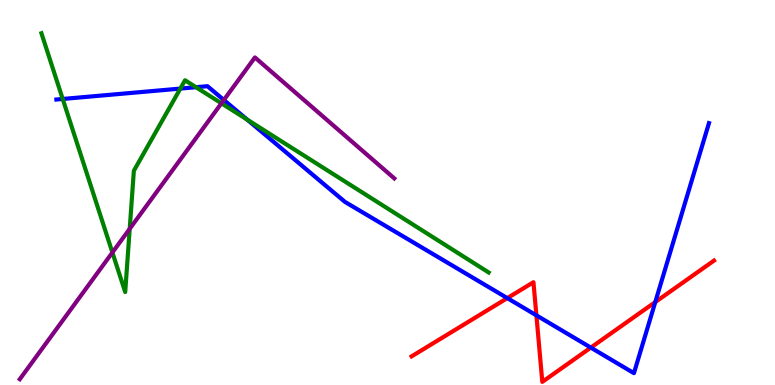[{'lines': ['blue', 'red'], 'intersections': [{'x': 6.55, 'y': 2.26}, {'x': 6.92, 'y': 1.81}, {'x': 7.62, 'y': 0.971}, {'x': 8.46, 'y': 2.15}]}, {'lines': ['green', 'red'], 'intersections': []}, {'lines': ['purple', 'red'], 'intersections': []}, {'lines': ['blue', 'green'], 'intersections': [{'x': 0.809, 'y': 7.43}, {'x': 2.33, 'y': 7.7}, {'x': 2.53, 'y': 7.73}, {'x': 3.19, 'y': 6.89}]}, {'lines': ['blue', 'purple'], 'intersections': [{'x': 2.89, 'y': 7.4}]}, {'lines': ['green', 'purple'], 'intersections': [{'x': 1.45, 'y': 3.44}, {'x': 1.67, 'y': 4.06}, {'x': 2.86, 'y': 7.32}]}]